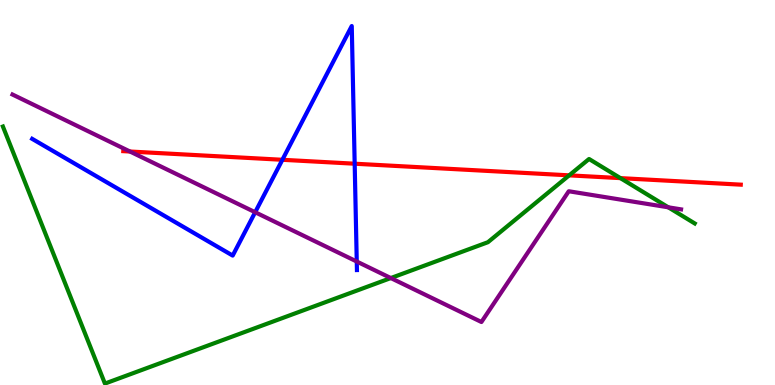[{'lines': ['blue', 'red'], 'intersections': [{'x': 3.64, 'y': 5.85}, {'x': 4.58, 'y': 5.75}]}, {'lines': ['green', 'red'], 'intersections': [{'x': 7.34, 'y': 5.45}, {'x': 8.01, 'y': 5.37}]}, {'lines': ['purple', 'red'], 'intersections': [{'x': 1.68, 'y': 6.06}]}, {'lines': ['blue', 'green'], 'intersections': []}, {'lines': ['blue', 'purple'], 'intersections': [{'x': 3.29, 'y': 4.49}, {'x': 4.6, 'y': 3.21}]}, {'lines': ['green', 'purple'], 'intersections': [{'x': 5.04, 'y': 2.78}, {'x': 8.62, 'y': 4.62}]}]